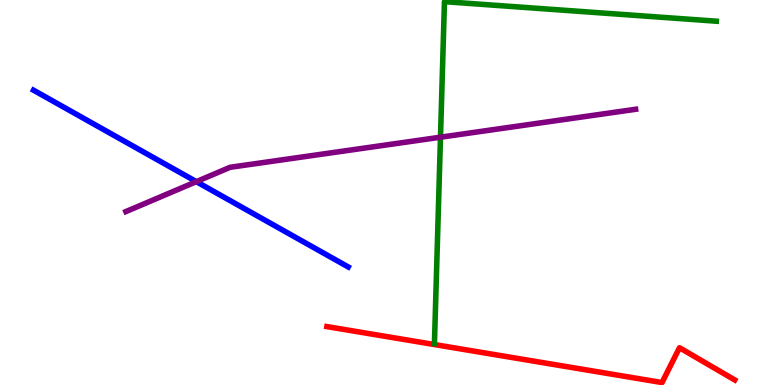[{'lines': ['blue', 'red'], 'intersections': []}, {'lines': ['green', 'red'], 'intersections': []}, {'lines': ['purple', 'red'], 'intersections': []}, {'lines': ['blue', 'green'], 'intersections': []}, {'lines': ['blue', 'purple'], 'intersections': [{'x': 2.53, 'y': 5.28}]}, {'lines': ['green', 'purple'], 'intersections': [{'x': 5.68, 'y': 6.44}]}]